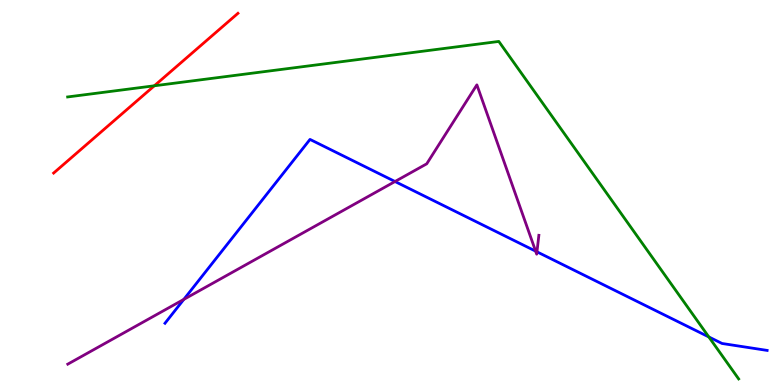[{'lines': ['blue', 'red'], 'intersections': []}, {'lines': ['green', 'red'], 'intersections': [{'x': 1.99, 'y': 7.77}]}, {'lines': ['purple', 'red'], 'intersections': []}, {'lines': ['blue', 'green'], 'intersections': [{'x': 9.15, 'y': 1.25}]}, {'lines': ['blue', 'purple'], 'intersections': [{'x': 2.37, 'y': 2.22}, {'x': 5.1, 'y': 5.29}, {'x': 6.91, 'y': 3.48}, {'x': 6.93, 'y': 3.46}]}, {'lines': ['green', 'purple'], 'intersections': []}]